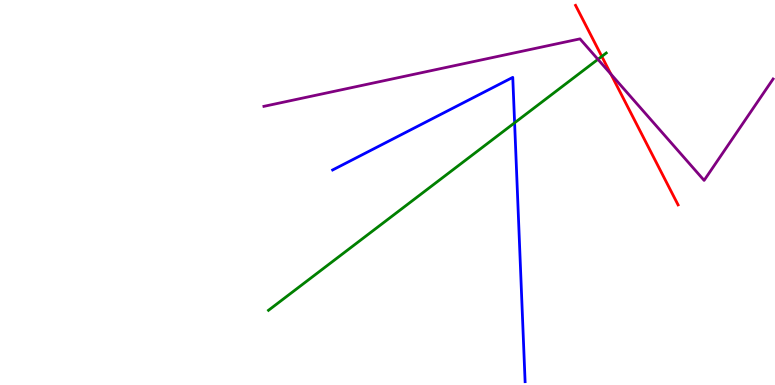[{'lines': ['blue', 'red'], 'intersections': []}, {'lines': ['green', 'red'], 'intersections': [{'x': 7.76, 'y': 8.53}]}, {'lines': ['purple', 'red'], 'intersections': [{'x': 7.88, 'y': 8.08}]}, {'lines': ['blue', 'green'], 'intersections': [{'x': 6.64, 'y': 6.81}]}, {'lines': ['blue', 'purple'], 'intersections': []}, {'lines': ['green', 'purple'], 'intersections': [{'x': 7.72, 'y': 8.46}]}]